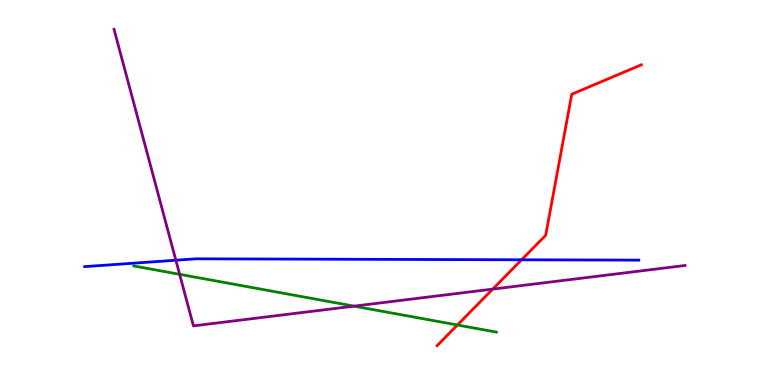[{'lines': ['blue', 'red'], 'intersections': [{'x': 6.73, 'y': 3.25}]}, {'lines': ['green', 'red'], 'intersections': [{'x': 5.9, 'y': 1.56}]}, {'lines': ['purple', 'red'], 'intersections': [{'x': 6.36, 'y': 2.49}]}, {'lines': ['blue', 'green'], 'intersections': []}, {'lines': ['blue', 'purple'], 'intersections': [{'x': 2.27, 'y': 3.24}]}, {'lines': ['green', 'purple'], 'intersections': [{'x': 2.32, 'y': 2.87}, {'x': 4.57, 'y': 2.05}]}]